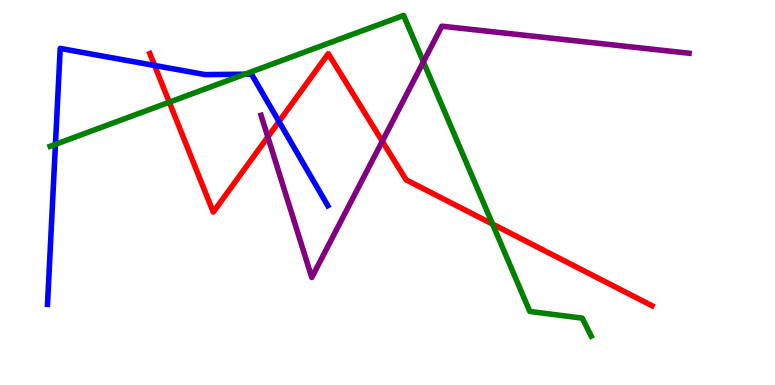[{'lines': ['blue', 'red'], 'intersections': [{'x': 1.99, 'y': 8.3}, {'x': 3.6, 'y': 6.84}]}, {'lines': ['green', 'red'], 'intersections': [{'x': 2.18, 'y': 7.35}, {'x': 6.36, 'y': 4.18}]}, {'lines': ['purple', 'red'], 'intersections': [{'x': 3.46, 'y': 6.44}, {'x': 4.93, 'y': 6.33}]}, {'lines': ['blue', 'green'], 'intersections': [{'x': 0.715, 'y': 6.25}, {'x': 3.16, 'y': 8.07}]}, {'lines': ['blue', 'purple'], 'intersections': []}, {'lines': ['green', 'purple'], 'intersections': [{'x': 5.46, 'y': 8.39}]}]